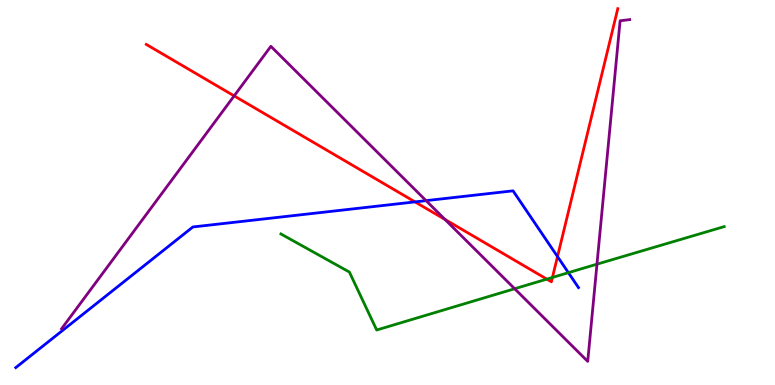[{'lines': ['blue', 'red'], 'intersections': [{'x': 5.36, 'y': 4.76}, {'x': 7.19, 'y': 3.34}]}, {'lines': ['green', 'red'], 'intersections': [{'x': 7.06, 'y': 2.75}, {'x': 7.13, 'y': 2.79}]}, {'lines': ['purple', 'red'], 'intersections': [{'x': 3.02, 'y': 7.51}, {'x': 5.74, 'y': 4.3}]}, {'lines': ['blue', 'green'], 'intersections': [{'x': 7.33, 'y': 2.92}]}, {'lines': ['blue', 'purple'], 'intersections': [{'x': 5.5, 'y': 4.79}]}, {'lines': ['green', 'purple'], 'intersections': [{'x': 6.64, 'y': 2.5}, {'x': 7.7, 'y': 3.14}]}]